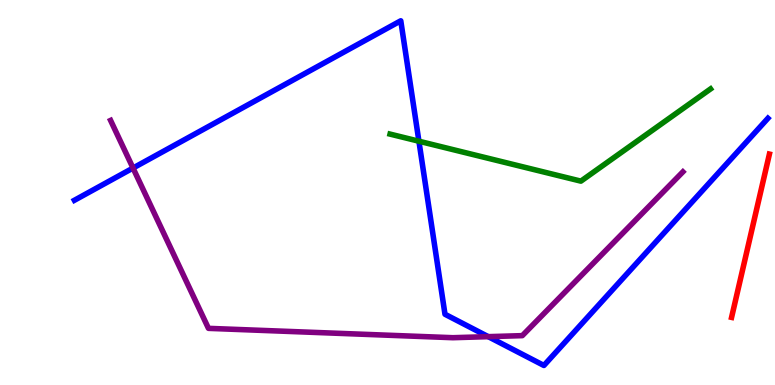[{'lines': ['blue', 'red'], 'intersections': []}, {'lines': ['green', 'red'], 'intersections': []}, {'lines': ['purple', 'red'], 'intersections': []}, {'lines': ['blue', 'green'], 'intersections': [{'x': 5.41, 'y': 6.33}]}, {'lines': ['blue', 'purple'], 'intersections': [{'x': 1.72, 'y': 5.64}, {'x': 6.3, 'y': 1.26}]}, {'lines': ['green', 'purple'], 'intersections': []}]